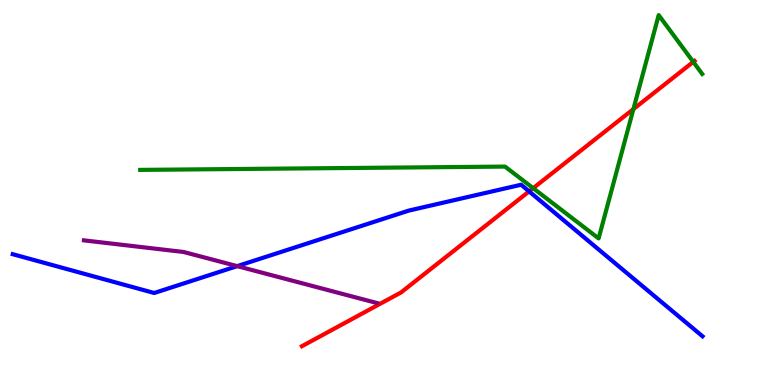[{'lines': ['blue', 'red'], 'intersections': [{'x': 6.83, 'y': 5.03}]}, {'lines': ['green', 'red'], 'intersections': [{'x': 6.88, 'y': 5.11}, {'x': 8.17, 'y': 7.17}, {'x': 8.95, 'y': 8.39}]}, {'lines': ['purple', 'red'], 'intersections': []}, {'lines': ['blue', 'green'], 'intersections': []}, {'lines': ['blue', 'purple'], 'intersections': [{'x': 3.06, 'y': 3.09}]}, {'lines': ['green', 'purple'], 'intersections': []}]